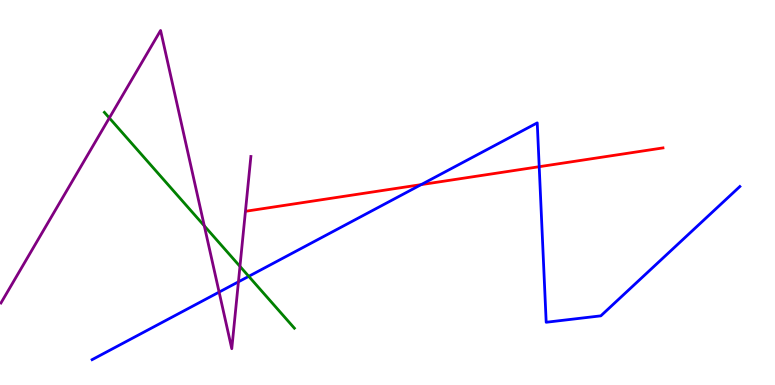[{'lines': ['blue', 'red'], 'intersections': [{'x': 5.43, 'y': 5.2}, {'x': 6.96, 'y': 5.67}]}, {'lines': ['green', 'red'], 'intersections': []}, {'lines': ['purple', 'red'], 'intersections': []}, {'lines': ['blue', 'green'], 'intersections': [{'x': 3.21, 'y': 2.82}]}, {'lines': ['blue', 'purple'], 'intersections': [{'x': 2.83, 'y': 2.41}, {'x': 3.08, 'y': 2.68}]}, {'lines': ['green', 'purple'], 'intersections': [{'x': 1.41, 'y': 6.94}, {'x': 2.64, 'y': 4.13}, {'x': 3.1, 'y': 3.08}]}]